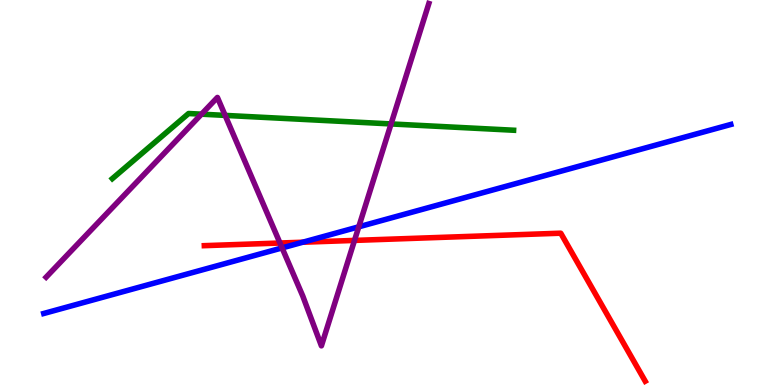[{'lines': ['blue', 'red'], 'intersections': [{'x': 3.91, 'y': 3.71}]}, {'lines': ['green', 'red'], 'intersections': []}, {'lines': ['purple', 'red'], 'intersections': [{'x': 3.61, 'y': 3.69}, {'x': 4.57, 'y': 3.76}]}, {'lines': ['blue', 'green'], 'intersections': []}, {'lines': ['blue', 'purple'], 'intersections': [{'x': 3.64, 'y': 3.56}, {'x': 4.63, 'y': 4.11}]}, {'lines': ['green', 'purple'], 'intersections': [{'x': 2.6, 'y': 7.03}, {'x': 2.91, 'y': 7.0}, {'x': 5.05, 'y': 6.78}]}]